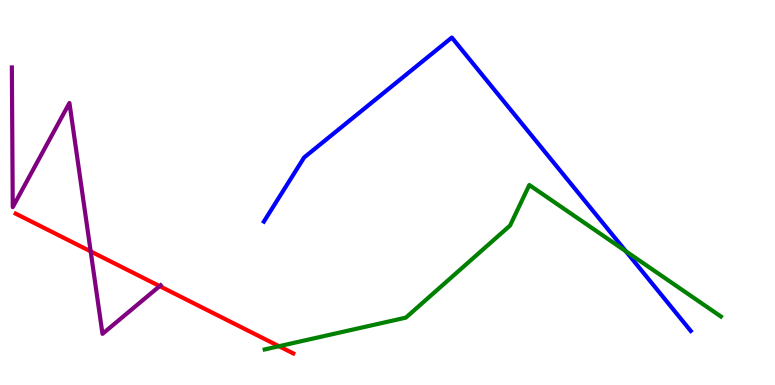[{'lines': ['blue', 'red'], 'intersections': []}, {'lines': ['green', 'red'], 'intersections': [{'x': 3.6, 'y': 1.01}]}, {'lines': ['purple', 'red'], 'intersections': [{'x': 1.17, 'y': 3.47}, {'x': 2.06, 'y': 2.57}]}, {'lines': ['blue', 'green'], 'intersections': [{'x': 8.08, 'y': 3.47}]}, {'lines': ['blue', 'purple'], 'intersections': []}, {'lines': ['green', 'purple'], 'intersections': []}]